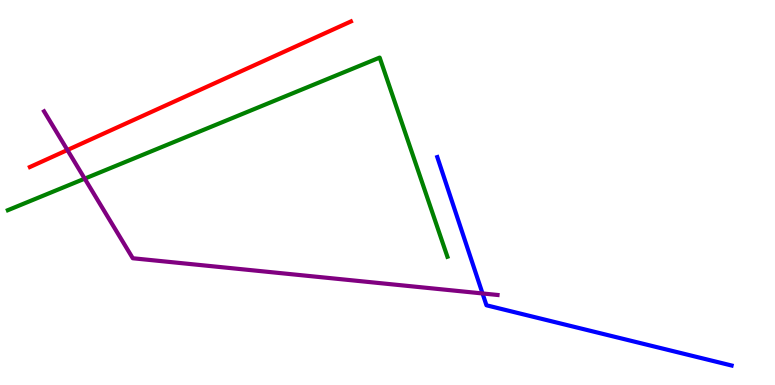[{'lines': ['blue', 'red'], 'intersections': []}, {'lines': ['green', 'red'], 'intersections': []}, {'lines': ['purple', 'red'], 'intersections': [{'x': 0.87, 'y': 6.1}]}, {'lines': ['blue', 'green'], 'intersections': []}, {'lines': ['blue', 'purple'], 'intersections': [{'x': 6.23, 'y': 2.38}]}, {'lines': ['green', 'purple'], 'intersections': [{'x': 1.09, 'y': 5.36}]}]